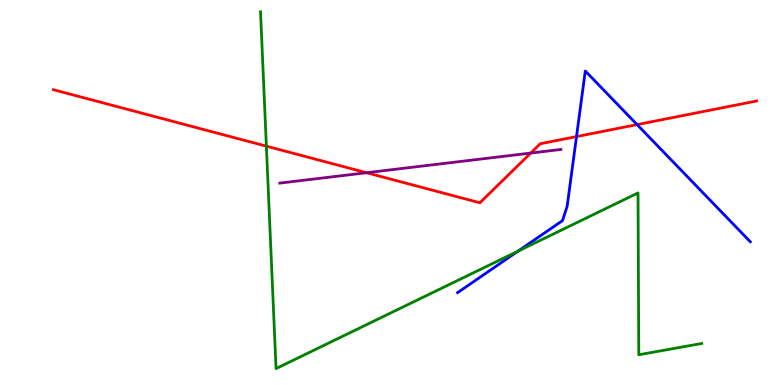[{'lines': ['blue', 'red'], 'intersections': [{'x': 7.44, 'y': 6.45}, {'x': 8.22, 'y': 6.76}]}, {'lines': ['green', 'red'], 'intersections': [{'x': 3.44, 'y': 6.2}]}, {'lines': ['purple', 'red'], 'intersections': [{'x': 4.73, 'y': 5.51}, {'x': 6.85, 'y': 6.02}]}, {'lines': ['blue', 'green'], 'intersections': [{'x': 6.68, 'y': 3.48}]}, {'lines': ['blue', 'purple'], 'intersections': []}, {'lines': ['green', 'purple'], 'intersections': []}]